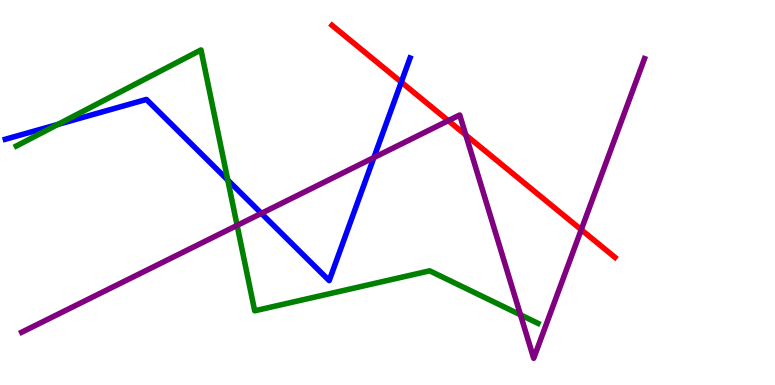[{'lines': ['blue', 'red'], 'intersections': [{'x': 5.18, 'y': 7.87}]}, {'lines': ['green', 'red'], 'intersections': []}, {'lines': ['purple', 'red'], 'intersections': [{'x': 5.78, 'y': 6.87}, {'x': 6.01, 'y': 6.49}, {'x': 7.5, 'y': 4.03}]}, {'lines': ['blue', 'green'], 'intersections': [{'x': 0.746, 'y': 6.77}, {'x': 2.94, 'y': 5.32}]}, {'lines': ['blue', 'purple'], 'intersections': [{'x': 3.37, 'y': 4.46}, {'x': 4.82, 'y': 5.91}]}, {'lines': ['green', 'purple'], 'intersections': [{'x': 3.06, 'y': 4.15}, {'x': 6.72, 'y': 1.82}]}]